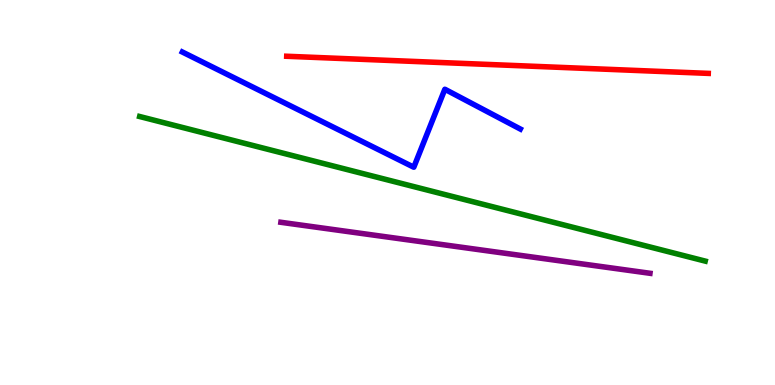[{'lines': ['blue', 'red'], 'intersections': []}, {'lines': ['green', 'red'], 'intersections': []}, {'lines': ['purple', 'red'], 'intersections': []}, {'lines': ['blue', 'green'], 'intersections': []}, {'lines': ['blue', 'purple'], 'intersections': []}, {'lines': ['green', 'purple'], 'intersections': []}]